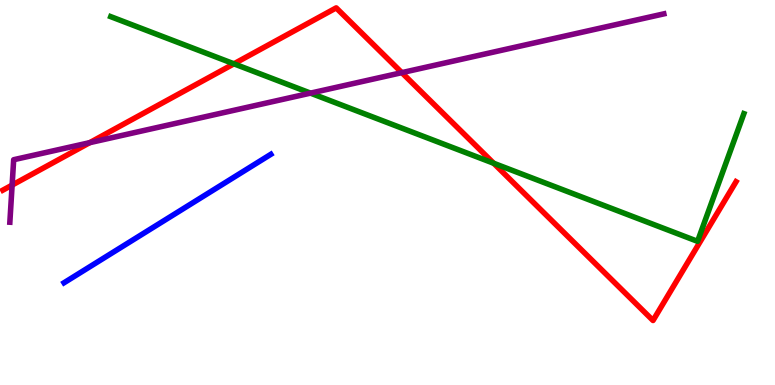[{'lines': ['blue', 'red'], 'intersections': []}, {'lines': ['green', 'red'], 'intersections': [{'x': 3.02, 'y': 8.34}, {'x': 6.37, 'y': 5.76}]}, {'lines': ['purple', 'red'], 'intersections': [{'x': 0.156, 'y': 5.19}, {'x': 1.16, 'y': 6.29}, {'x': 5.18, 'y': 8.11}]}, {'lines': ['blue', 'green'], 'intersections': []}, {'lines': ['blue', 'purple'], 'intersections': []}, {'lines': ['green', 'purple'], 'intersections': [{'x': 4.01, 'y': 7.58}]}]